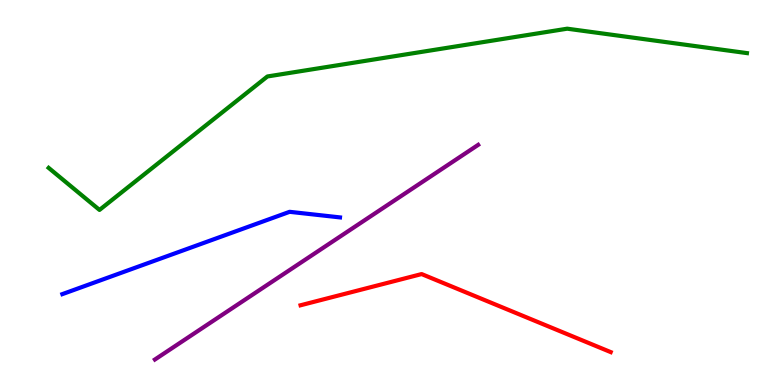[{'lines': ['blue', 'red'], 'intersections': []}, {'lines': ['green', 'red'], 'intersections': []}, {'lines': ['purple', 'red'], 'intersections': []}, {'lines': ['blue', 'green'], 'intersections': []}, {'lines': ['blue', 'purple'], 'intersections': []}, {'lines': ['green', 'purple'], 'intersections': []}]